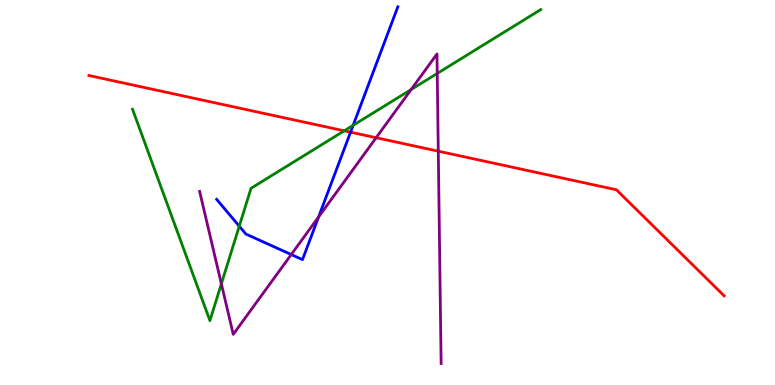[{'lines': ['blue', 'red'], 'intersections': [{'x': 4.52, 'y': 6.57}]}, {'lines': ['green', 'red'], 'intersections': [{'x': 4.44, 'y': 6.6}]}, {'lines': ['purple', 'red'], 'intersections': [{'x': 4.85, 'y': 6.42}, {'x': 5.66, 'y': 6.07}]}, {'lines': ['blue', 'green'], 'intersections': [{'x': 3.09, 'y': 4.12}, {'x': 4.56, 'y': 6.75}]}, {'lines': ['blue', 'purple'], 'intersections': [{'x': 3.76, 'y': 3.39}, {'x': 4.11, 'y': 4.37}]}, {'lines': ['green', 'purple'], 'intersections': [{'x': 2.86, 'y': 2.63}, {'x': 5.31, 'y': 7.67}, {'x': 5.64, 'y': 8.09}]}]